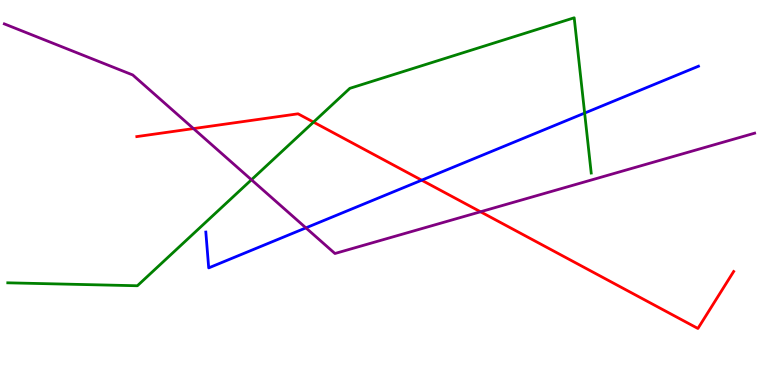[{'lines': ['blue', 'red'], 'intersections': [{'x': 5.44, 'y': 5.32}]}, {'lines': ['green', 'red'], 'intersections': [{'x': 4.05, 'y': 6.83}]}, {'lines': ['purple', 'red'], 'intersections': [{'x': 2.5, 'y': 6.66}, {'x': 6.2, 'y': 4.5}]}, {'lines': ['blue', 'green'], 'intersections': [{'x': 7.54, 'y': 7.06}]}, {'lines': ['blue', 'purple'], 'intersections': [{'x': 3.95, 'y': 4.08}]}, {'lines': ['green', 'purple'], 'intersections': [{'x': 3.24, 'y': 5.33}]}]